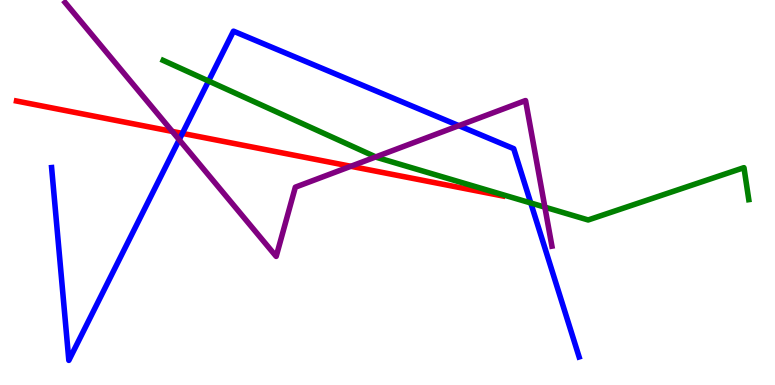[{'lines': ['blue', 'red'], 'intersections': [{'x': 2.35, 'y': 6.54}]}, {'lines': ['green', 'red'], 'intersections': []}, {'lines': ['purple', 'red'], 'intersections': [{'x': 2.22, 'y': 6.59}, {'x': 4.53, 'y': 5.68}]}, {'lines': ['blue', 'green'], 'intersections': [{'x': 2.69, 'y': 7.9}, {'x': 6.85, 'y': 4.73}]}, {'lines': ['blue', 'purple'], 'intersections': [{'x': 2.31, 'y': 6.37}, {'x': 5.92, 'y': 6.74}]}, {'lines': ['green', 'purple'], 'intersections': [{'x': 4.85, 'y': 5.92}, {'x': 7.03, 'y': 4.62}]}]